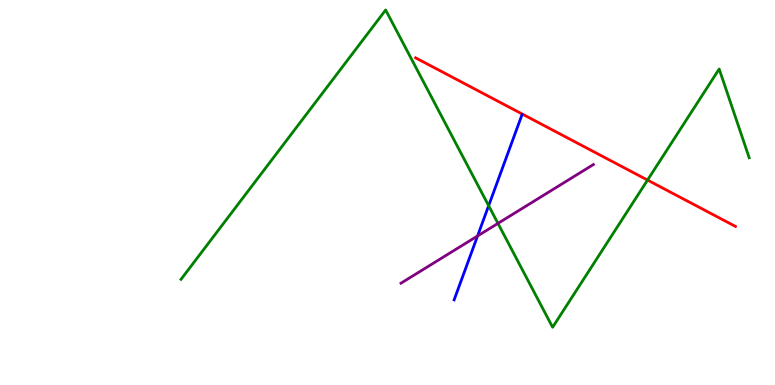[{'lines': ['blue', 'red'], 'intersections': []}, {'lines': ['green', 'red'], 'intersections': [{'x': 8.36, 'y': 5.32}]}, {'lines': ['purple', 'red'], 'intersections': []}, {'lines': ['blue', 'green'], 'intersections': [{'x': 6.31, 'y': 4.66}]}, {'lines': ['blue', 'purple'], 'intersections': [{'x': 6.16, 'y': 3.87}]}, {'lines': ['green', 'purple'], 'intersections': [{'x': 6.43, 'y': 4.2}]}]